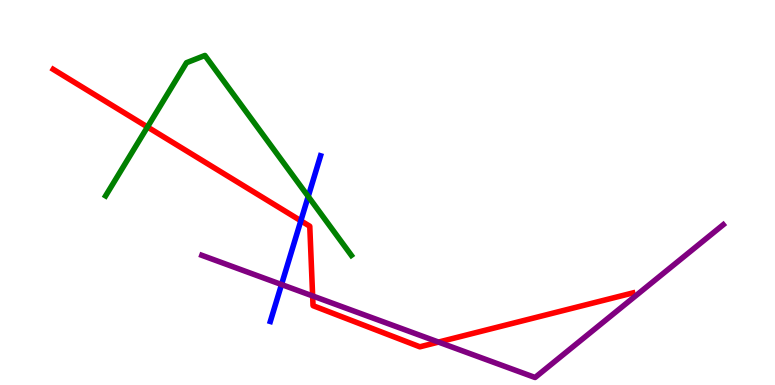[{'lines': ['blue', 'red'], 'intersections': [{'x': 3.88, 'y': 4.27}]}, {'lines': ['green', 'red'], 'intersections': [{'x': 1.9, 'y': 6.7}]}, {'lines': ['purple', 'red'], 'intersections': [{'x': 4.03, 'y': 2.31}, {'x': 5.66, 'y': 1.11}]}, {'lines': ['blue', 'green'], 'intersections': [{'x': 3.98, 'y': 4.9}]}, {'lines': ['blue', 'purple'], 'intersections': [{'x': 3.63, 'y': 2.61}]}, {'lines': ['green', 'purple'], 'intersections': []}]